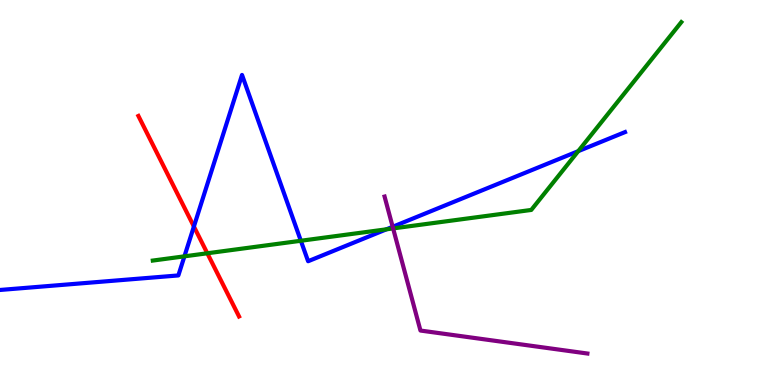[{'lines': ['blue', 'red'], 'intersections': [{'x': 2.5, 'y': 4.12}]}, {'lines': ['green', 'red'], 'intersections': [{'x': 2.68, 'y': 3.42}]}, {'lines': ['purple', 'red'], 'intersections': []}, {'lines': ['blue', 'green'], 'intersections': [{'x': 2.38, 'y': 3.34}, {'x': 3.88, 'y': 3.75}, {'x': 4.99, 'y': 4.04}, {'x': 7.46, 'y': 6.07}]}, {'lines': ['blue', 'purple'], 'intersections': [{'x': 5.07, 'y': 4.11}]}, {'lines': ['green', 'purple'], 'intersections': [{'x': 5.07, 'y': 4.07}]}]